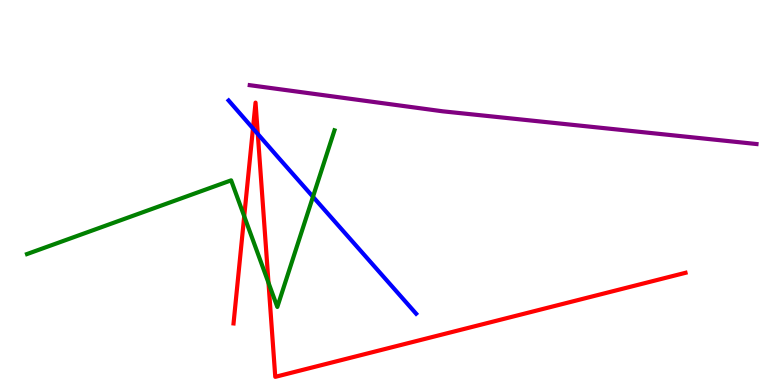[{'lines': ['blue', 'red'], 'intersections': [{'x': 3.26, 'y': 6.66}, {'x': 3.33, 'y': 6.52}]}, {'lines': ['green', 'red'], 'intersections': [{'x': 3.15, 'y': 4.38}, {'x': 3.46, 'y': 2.65}]}, {'lines': ['purple', 'red'], 'intersections': []}, {'lines': ['blue', 'green'], 'intersections': [{'x': 4.04, 'y': 4.89}]}, {'lines': ['blue', 'purple'], 'intersections': []}, {'lines': ['green', 'purple'], 'intersections': []}]